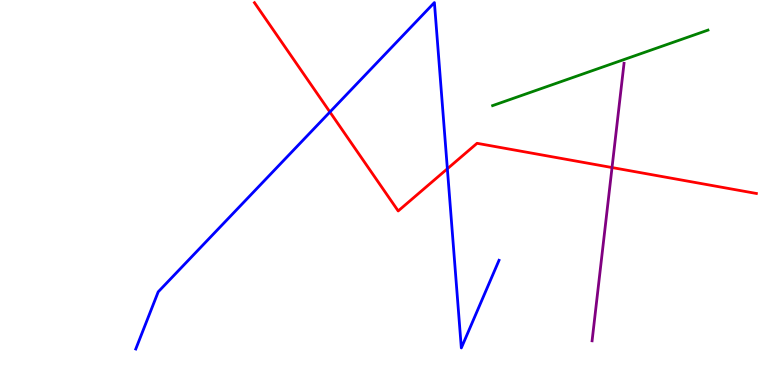[{'lines': ['blue', 'red'], 'intersections': [{'x': 4.26, 'y': 7.09}, {'x': 5.77, 'y': 5.62}]}, {'lines': ['green', 'red'], 'intersections': []}, {'lines': ['purple', 'red'], 'intersections': [{'x': 7.9, 'y': 5.65}]}, {'lines': ['blue', 'green'], 'intersections': []}, {'lines': ['blue', 'purple'], 'intersections': []}, {'lines': ['green', 'purple'], 'intersections': []}]